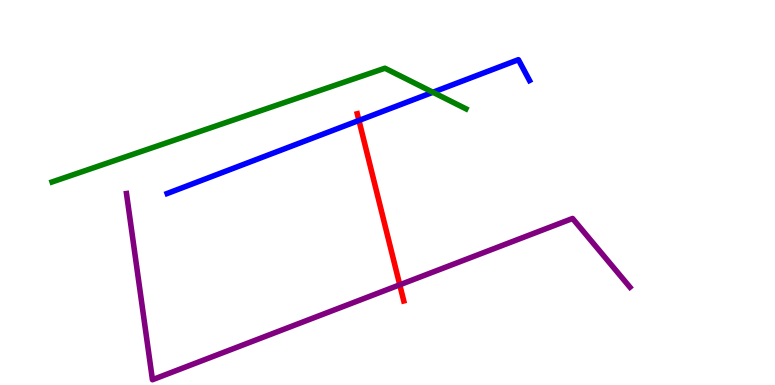[{'lines': ['blue', 'red'], 'intersections': [{'x': 4.63, 'y': 6.87}]}, {'lines': ['green', 'red'], 'intersections': []}, {'lines': ['purple', 'red'], 'intersections': [{'x': 5.16, 'y': 2.6}]}, {'lines': ['blue', 'green'], 'intersections': [{'x': 5.59, 'y': 7.6}]}, {'lines': ['blue', 'purple'], 'intersections': []}, {'lines': ['green', 'purple'], 'intersections': []}]